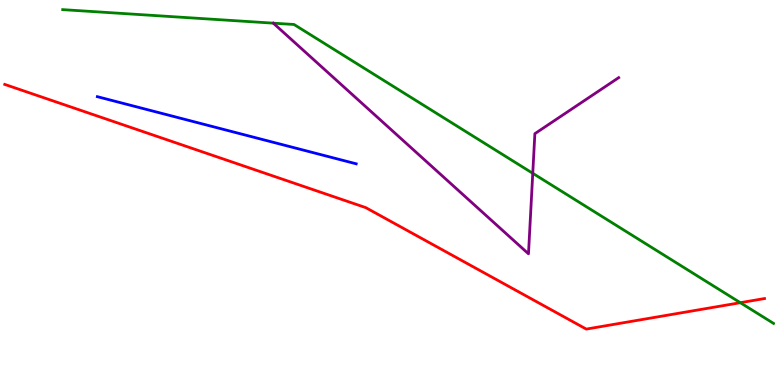[{'lines': ['blue', 'red'], 'intersections': []}, {'lines': ['green', 'red'], 'intersections': [{'x': 9.55, 'y': 2.14}]}, {'lines': ['purple', 'red'], 'intersections': []}, {'lines': ['blue', 'green'], 'intersections': []}, {'lines': ['blue', 'purple'], 'intersections': []}, {'lines': ['green', 'purple'], 'intersections': [{'x': 6.87, 'y': 5.5}]}]